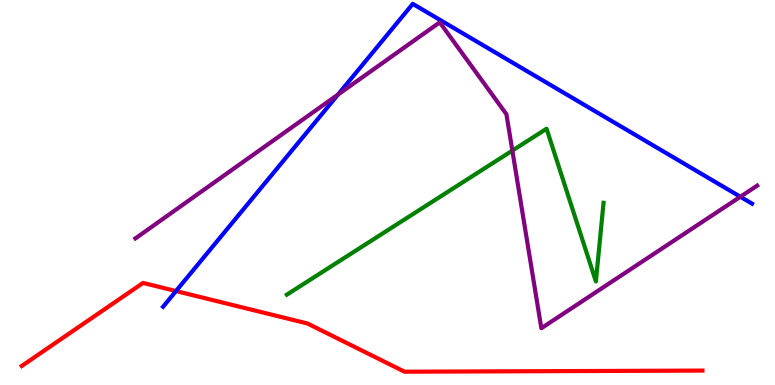[{'lines': ['blue', 'red'], 'intersections': [{'x': 2.27, 'y': 2.44}]}, {'lines': ['green', 'red'], 'intersections': []}, {'lines': ['purple', 'red'], 'intersections': []}, {'lines': ['blue', 'green'], 'intersections': []}, {'lines': ['blue', 'purple'], 'intersections': [{'x': 4.36, 'y': 7.54}, {'x': 9.55, 'y': 4.89}]}, {'lines': ['green', 'purple'], 'intersections': [{'x': 6.61, 'y': 6.09}]}]